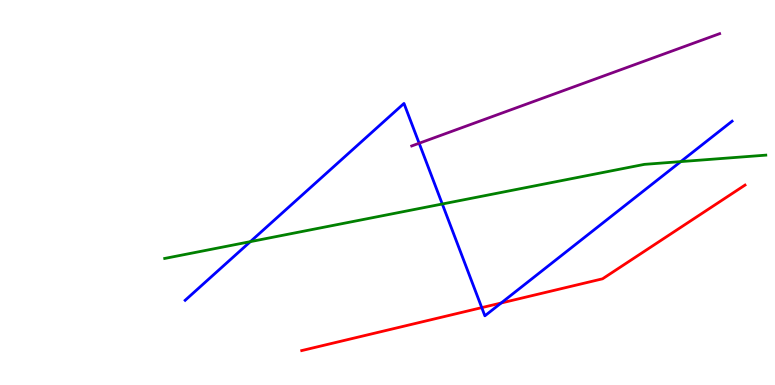[{'lines': ['blue', 'red'], 'intersections': [{'x': 6.22, 'y': 2.01}, {'x': 6.47, 'y': 2.13}]}, {'lines': ['green', 'red'], 'intersections': []}, {'lines': ['purple', 'red'], 'intersections': []}, {'lines': ['blue', 'green'], 'intersections': [{'x': 3.23, 'y': 3.72}, {'x': 5.71, 'y': 4.7}, {'x': 8.78, 'y': 5.8}]}, {'lines': ['blue', 'purple'], 'intersections': [{'x': 5.41, 'y': 6.28}]}, {'lines': ['green', 'purple'], 'intersections': []}]